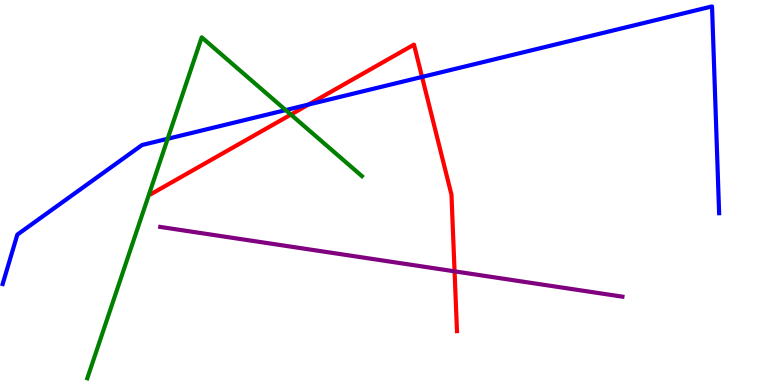[{'lines': ['blue', 'red'], 'intersections': [{'x': 3.98, 'y': 7.29}, {'x': 5.45, 'y': 8.0}]}, {'lines': ['green', 'red'], 'intersections': [{'x': 3.75, 'y': 7.02}]}, {'lines': ['purple', 'red'], 'intersections': [{'x': 5.87, 'y': 2.95}]}, {'lines': ['blue', 'green'], 'intersections': [{'x': 2.16, 'y': 6.4}, {'x': 3.69, 'y': 7.14}]}, {'lines': ['blue', 'purple'], 'intersections': []}, {'lines': ['green', 'purple'], 'intersections': []}]